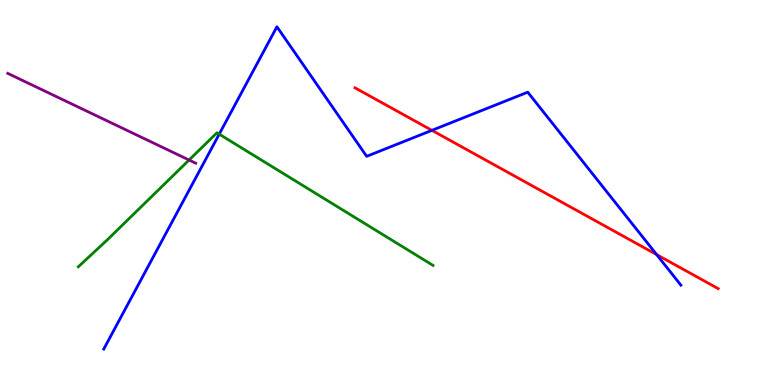[{'lines': ['blue', 'red'], 'intersections': [{'x': 5.57, 'y': 6.61}, {'x': 8.47, 'y': 3.39}]}, {'lines': ['green', 'red'], 'intersections': []}, {'lines': ['purple', 'red'], 'intersections': []}, {'lines': ['blue', 'green'], 'intersections': [{'x': 2.83, 'y': 6.52}]}, {'lines': ['blue', 'purple'], 'intersections': []}, {'lines': ['green', 'purple'], 'intersections': [{'x': 2.44, 'y': 5.84}]}]